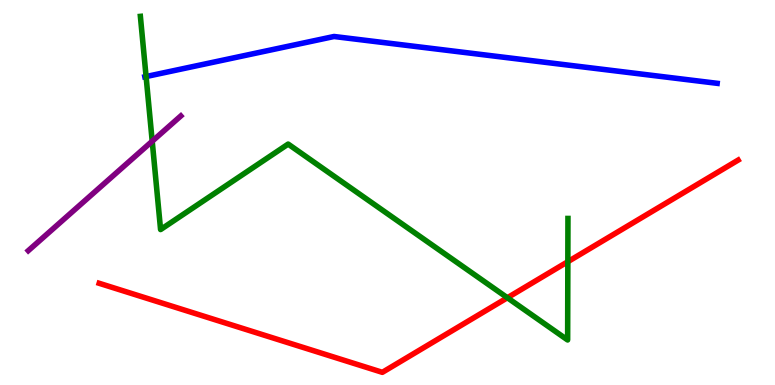[{'lines': ['blue', 'red'], 'intersections': []}, {'lines': ['green', 'red'], 'intersections': [{'x': 6.55, 'y': 2.27}, {'x': 7.33, 'y': 3.2}]}, {'lines': ['purple', 'red'], 'intersections': []}, {'lines': ['blue', 'green'], 'intersections': [{'x': 1.88, 'y': 8.01}]}, {'lines': ['blue', 'purple'], 'intersections': []}, {'lines': ['green', 'purple'], 'intersections': [{'x': 1.96, 'y': 6.33}]}]